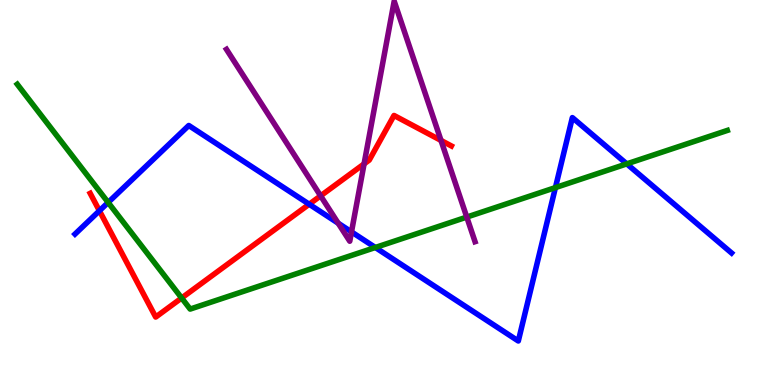[{'lines': ['blue', 'red'], 'intersections': [{'x': 1.28, 'y': 4.53}, {'x': 3.99, 'y': 4.7}]}, {'lines': ['green', 'red'], 'intersections': [{'x': 2.34, 'y': 2.26}]}, {'lines': ['purple', 'red'], 'intersections': [{'x': 4.14, 'y': 4.91}, {'x': 4.7, 'y': 5.74}, {'x': 5.69, 'y': 6.35}]}, {'lines': ['blue', 'green'], 'intersections': [{'x': 1.4, 'y': 4.74}, {'x': 4.84, 'y': 3.57}, {'x': 7.17, 'y': 5.13}, {'x': 8.09, 'y': 5.74}]}, {'lines': ['blue', 'purple'], 'intersections': [{'x': 4.36, 'y': 4.2}, {'x': 4.54, 'y': 3.98}]}, {'lines': ['green', 'purple'], 'intersections': [{'x': 6.02, 'y': 4.36}]}]